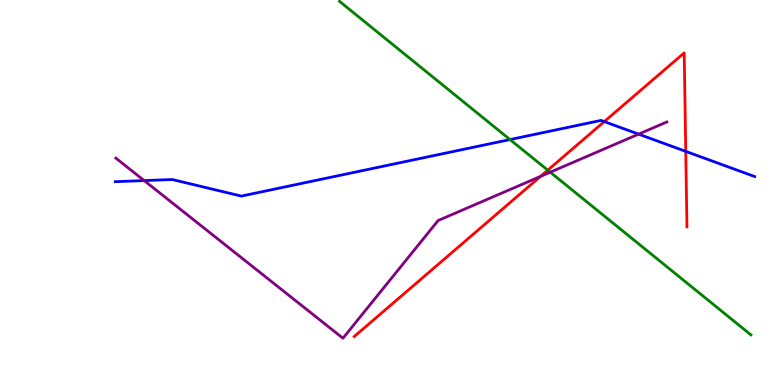[{'lines': ['blue', 'red'], 'intersections': [{'x': 7.8, 'y': 6.84}, {'x': 8.85, 'y': 6.07}]}, {'lines': ['green', 'red'], 'intersections': [{'x': 7.07, 'y': 5.58}]}, {'lines': ['purple', 'red'], 'intersections': [{'x': 6.97, 'y': 5.42}]}, {'lines': ['blue', 'green'], 'intersections': [{'x': 6.58, 'y': 6.37}]}, {'lines': ['blue', 'purple'], 'intersections': [{'x': 1.86, 'y': 5.31}, {'x': 8.24, 'y': 6.52}]}, {'lines': ['green', 'purple'], 'intersections': [{'x': 7.1, 'y': 5.53}]}]